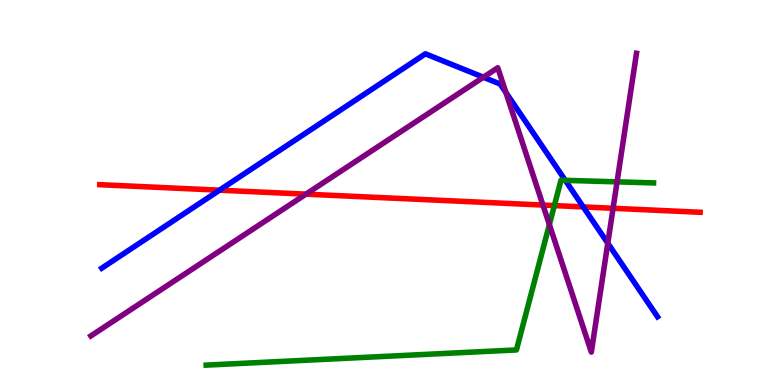[{'lines': ['blue', 'red'], 'intersections': [{'x': 2.83, 'y': 5.06}, {'x': 7.53, 'y': 4.63}]}, {'lines': ['green', 'red'], 'intersections': [{'x': 7.15, 'y': 4.66}]}, {'lines': ['purple', 'red'], 'intersections': [{'x': 3.95, 'y': 4.96}, {'x': 7.01, 'y': 4.67}, {'x': 7.91, 'y': 4.59}]}, {'lines': ['blue', 'green'], 'intersections': [{'x': 7.29, 'y': 5.32}]}, {'lines': ['blue', 'purple'], 'intersections': [{'x': 6.24, 'y': 7.99}, {'x': 6.53, 'y': 7.6}, {'x': 7.84, 'y': 3.68}]}, {'lines': ['green', 'purple'], 'intersections': [{'x': 7.09, 'y': 4.17}, {'x': 7.96, 'y': 5.28}]}]